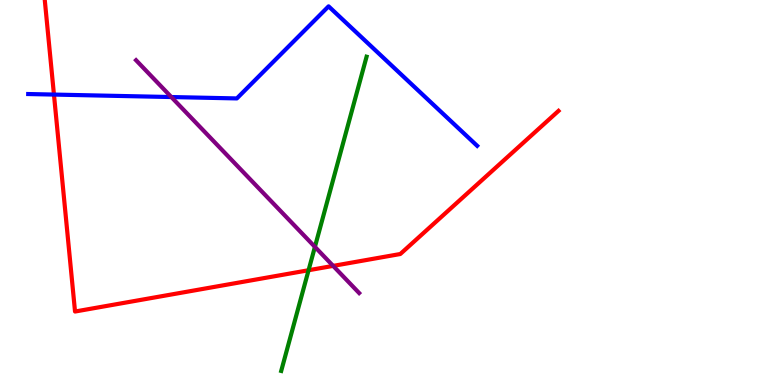[{'lines': ['blue', 'red'], 'intersections': [{'x': 0.696, 'y': 7.54}]}, {'lines': ['green', 'red'], 'intersections': [{'x': 3.98, 'y': 2.98}]}, {'lines': ['purple', 'red'], 'intersections': [{'x': 4.3, 'y': 3.09}]}, {'lines': ['blue', 'green'], 'intersections': []}, {'lines': ['blue', 'purple'], 'intersections': [{'x': 2.21, 'y': 7.48}]}, {'lines': ['green', 'purple'], 'intersections': [{'x': 4.06, 'y': 3.59}]}]